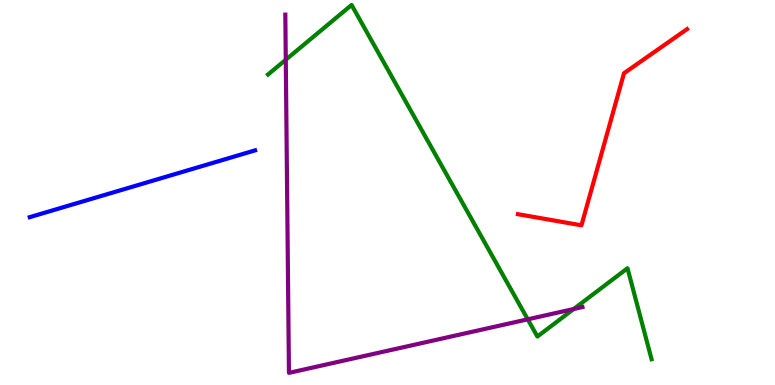[{'lines': ['blue', 'red'], 'intersections': []}, {'lines': ['green', 'red'], 'intersections': []}, {'lines': ['purple', 'red'], 'intersections': []}, {'lines': ['blue', 'green'], 'intersections': []}, {'lines': ['blue', 'purple'], 'intersections': []}, {'lines': ['green', 'purple'], 'intersections': [{'x': 3.69, 'y': 8.45}, {'x': 6.81, 'y': 1.71}, {'x': 7.4, 'y': 1.97}]}]